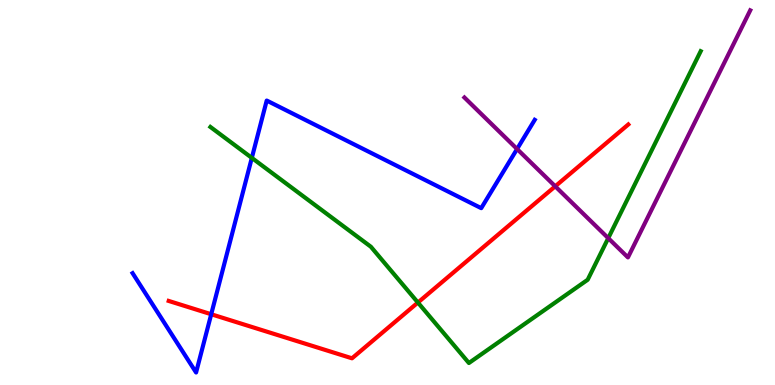[{'lines': ['blue', 'red'], 'intersections': [{'x': 2.73, 'y': 1.84}]}, {'lines': ['green', 'red'], 'intersections': [{'x': 5.39, 'y': 2.14}]}, {'lines': ['purple', 'red'], 'intersections': [{'x': 7.16, 'y': 5.16}]}, {'lines': ['blue', 'green'], 'intersections': [{'x': 3.25, 'y': 5.9}]}, {'lines': ['blue', 'purple'], 'intersections': [{'x': 6.67, 'y': 6.13}]}, {'lines': ['green', 'purple'], 'intersections': [{'x': 7.85, 'y': 3.81}]}]